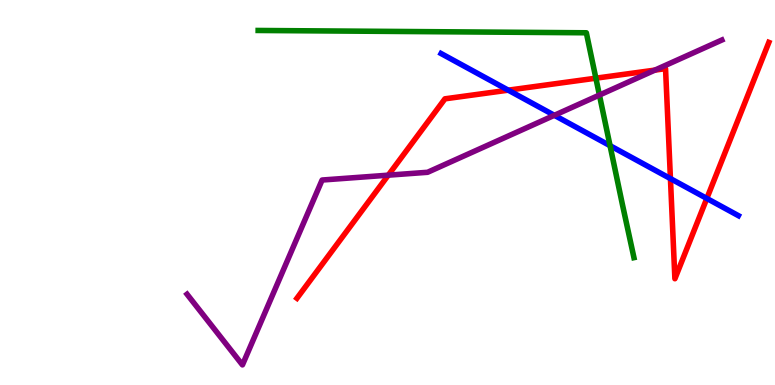[{'lines': ['blue', 'red'], 'intersections': [{'x': 6.56, 'y': 7.66}, {'x': 8.65, 'y': 5.36}, {'x': 9.12, 'y': 4.85}]}, {'lines': ['green', 'red'], 'intersections': [{'x': 7.69, 'y': 7.97}]}, {'lines': ['purple', 'red'], 'intersections': [{'x': 5.01, 'y': 5.45}, {'x': 8.45, 'y': 8.18}]}, {'lines': ['blue', 'green'], 'intersections': [{'x': 7.87, 'y': 6.22}]}, {'lines': ['blue', 'purple'], 'intersections': [{'x': 7.15, 'y': 7.01}]}, {'lines': ['green', 'purple'], 'intersections': [{'x': 7.73, 'y': 7.53}]}]